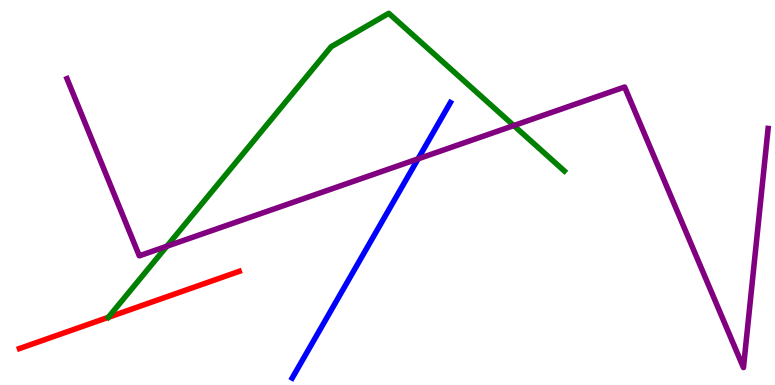[{'lines': ['blue', 'red'], 'intersections': []}, {'lines': ['green', 'red'], 'intersections': []}, {'lines': ['purple', 'red'], 'intersections': []}, {'lines': ['blue', 'green'], 'intersections': []}, {'lines': ['blue', 'purple'], 'intersections': [{'x': 5.39, 'y': 5.87}]}, {'lines': ['green', 'purple'], 'intersections': [{'x': 2.15, 'y': 3.6}, {'x': 6.63, 'y': 6.74}]}]